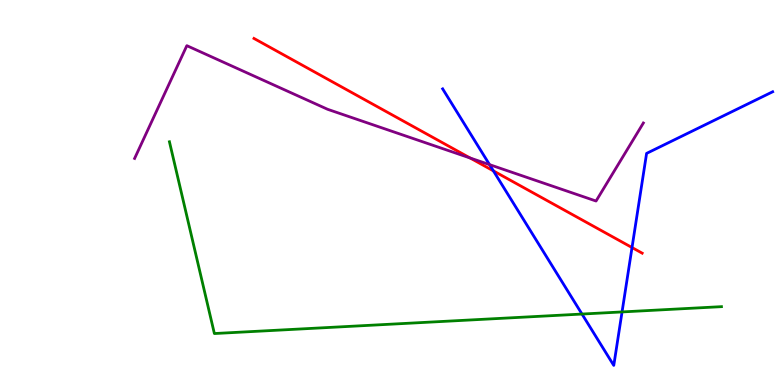[{'lines': ['blue', 'red'], 'intersections': [{'x': 6.37, 'y': 5.56}, {'x': 8.16, 'y': 3.57}]}, {'lines': ['green', 'red'], 'intersections': []}, {'lines': ['purple', 'red'], 'intersections': [{'x': 6.07, 'y': 5.9}]}, {'lines': ['blue', 'green'], 'intersections': [{'x': 7.51, 'y': 1.84}, {'x': 8.03, 'y': 1.9}]}, {'lines': ['blue', 'purple'], 'intersections': [{'x': 6.32, 'y': 5.72}]}, {'lines': ['green', 'purple'], 'intersections': []}]